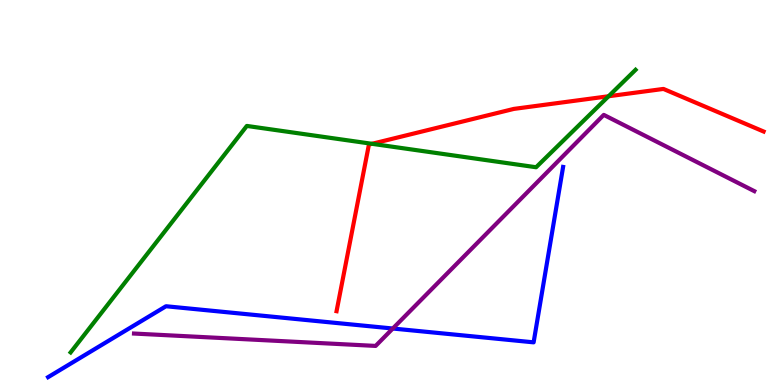[{'lines': ['blue', 'red'], 'intersections': []}, {'lines': ['green', 'red'], 'intersections': [{'x': 4.8, 'y': 6.26}, {'x': 7.85, 'y': 7.5}]}, {'lines': ['purple', 'red'], 'intersections': []}, {'lines': ['blue', 'green'], 'intersections': []}, {'lines': ['blue', 'purple'], 'intersections': [{'x': 5.07, 'y': 1.47}]}, {'lines': ['green', 'purple'], 'intersections': []}]